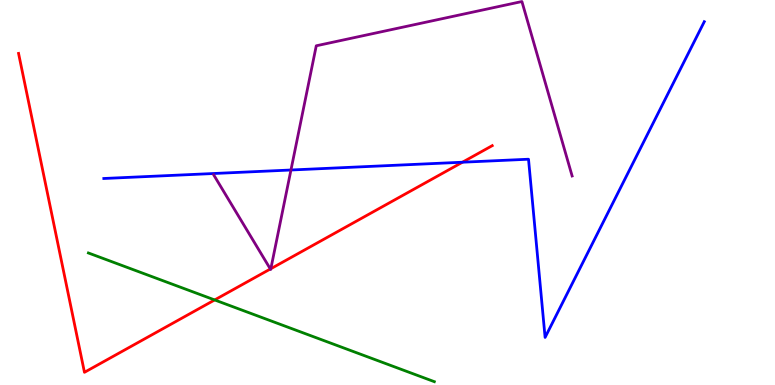[{'lines': ['blue', 'red'], 'intersections': [{'x': 5.97, 'y': 5.79}]}, {'lines': ['green', 'red'], 'intersections': [{'x': 2.77, 'y': 2.21}]}, {'lines': ['purple', 'red'], 'intersections': [{'x': 3.49, 'y': 3.01}, {'x': 3.49, 'y': 3.02}]}, {'lines': ['blue', 'green'], 'intersections': []}, {'lines': ['blue', 'purple'], 'intersections': [{'x': 3.75, 'y': 5.58}]}, {'lines': ['green', 'purple'], 'intersections': []}]